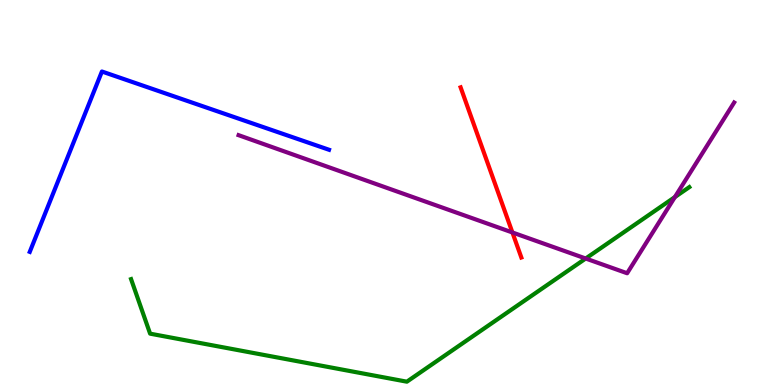[{'lines': ['blue', 'red'], 'intersections': []}, {'lines': ['green', 'red'], 'intersections': []}, {'lines': ['purple', 'red'], 'intersections': [{'x': 6.61, 'y': 3.96}]}, {'lines': ['blue', 'green'], 'intersections': []}, {'lines': ['blue', 'purple'], 'intersections': []}, {'lines': ['green', 'purple'], 'intersections': [{'x': 7.56, 'y': 3.29}, {'x': 8.71, 'y': 4.88}]}]